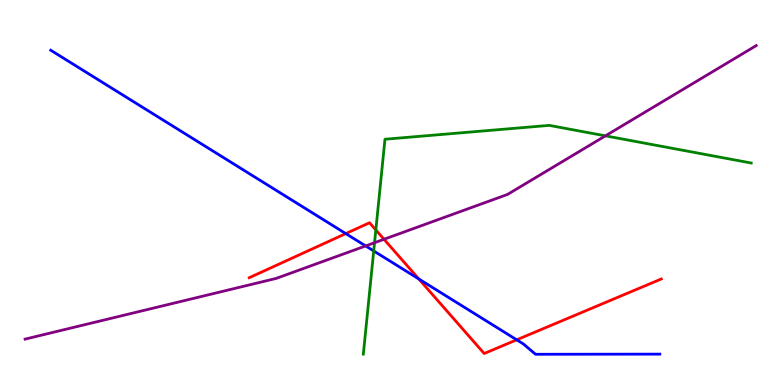[{'lines': ['blue', 'red'], 'intersections': [{'x': 4.46, 'y': 3.93}, {'x': 5.4, 'y': 2.75}, {'x': 6.67, 'y': 1.17}]}, {'lines': ['green', 'red'], 'intersections': [{'x': 4.85, 'y': 4.03}]}, {'lines': ['purple', 'red'], 'intersections': [{'x': 4.95, 'y': 3.79}]}, {'lines': ['blue', 'green'], 'intersections': [{'x': 4.82, 'y': 3.48}]}, {'lines': ['blue', 'purple'], 'intersections': [{'x': 4.72, 'y': 3.61}]}, {'lines': ['green', 'purple'], 'intersections': [{'x': 4.83, 'y': 3.7}, {'x': 7.81, 'y': 6.47}]}]